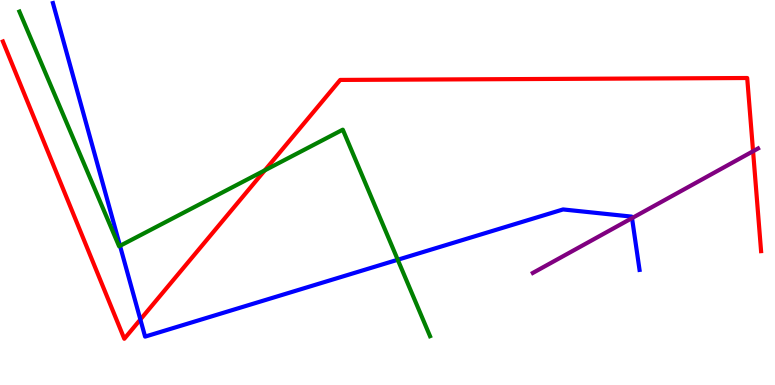[{'lines': ['blue', 'red'], 'intersections': [{'x': 1.81, 'y': 1.7}]}, {'lines': ['green', 'red'], 'intersections': [{'x': 3.42, 'y': 5.58}]}, {'lines': ['purple', 'red'], 'intersections': [{'x': 9.72, 'y': 6.07}]}, {'lines': ['blue', 'green'], 'intersections': [{'x': 1.55, 'y': 3.61}, {'x': 5.13, 'y': 3.25}]}, {'lines': ['blue', 'purple'], 'intersections': [{'x': 8.16, 'y': 4.33}]}, {'lines': ['green', 'purple'], 'intersections': []}]